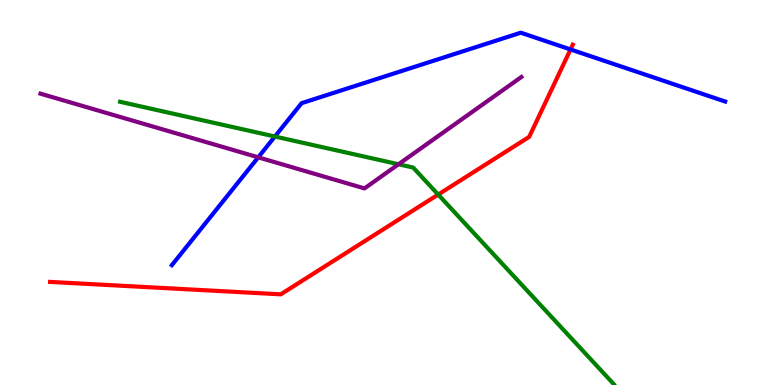[{'lines': ['blue', 'red'], 'intersections': [{'x': 7.36, 'y': 8.72}]}, {'lines': ['green', 'red'], 'intersections': [{'x': 5.65, 'y': 4.95}]}, {'lines': ['purple', 'red'], 'intersections': []}, {'lines': ['blue', 'green'], 'intersections': [{'x': 3.55, 'y': 6.45}]}, {'lines': ['blue', 'purple'], 'intersections': [{'x': 3.33, 'y': 5.91}]}, {'lines': ['green', 'purple'], 'intersections': [{'x': 5.14, 'y': 5.73}]}]